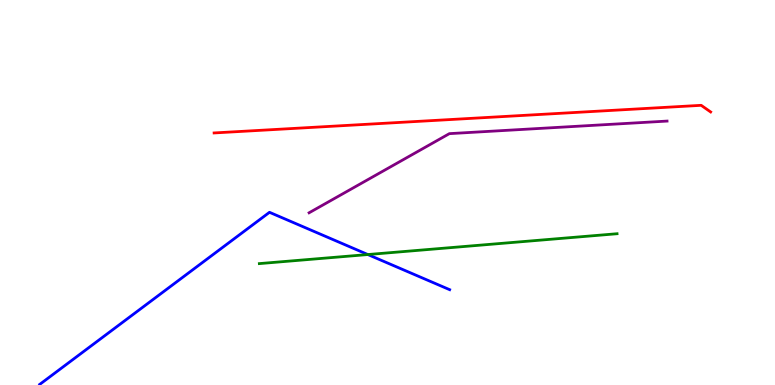[{'lines': ['blue', 'red'], 'intersections': []}, {'lines': ['green', 'red'], 'intersections': []}, {'lines': ['purple', 'red'], 'intersections': []}, {'lines': ['blue', 'green'], 'intersections': [{'x': 4.75, 'y': 3.39}]}, {'lines': ['blue', 'purple'], 'intersections': []}, {'lines': ['green', 'purple'], 'intersections': []}]